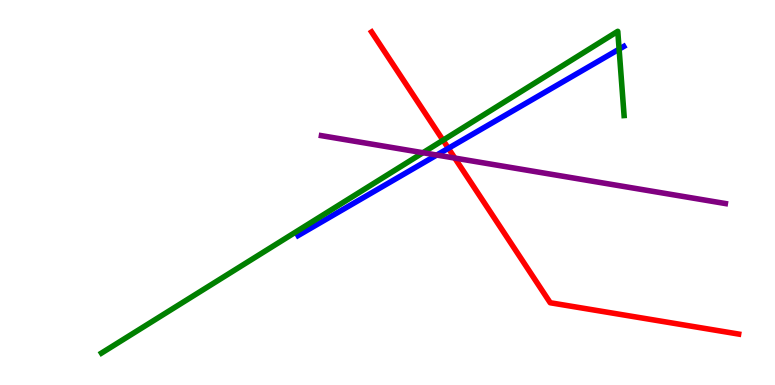[{'lines': ['blue', 'red'], 'intersections': [{'x': 5.79, 'y': 6.15}]}, {'lines': ['green', 'red'], 'intersections': [{'x': 5.72, 'y': 6.36}]}, {'lines': ['purple', 'red'], 'intersections': [{'x': 5.87, 'y': 5.89}]}, {'lines': ['blue', 'green'], 'intersections': [{'x': 7.99, 'y': 8.72}]}, {'lines': ['blue', 'purple'], 'intersections': [{'x': 5.64, 'y': 5.97}]}, {'lines': ['green', 'purple'], 'intersections': [{'x': 5.46, 'y': 6.03}]}]